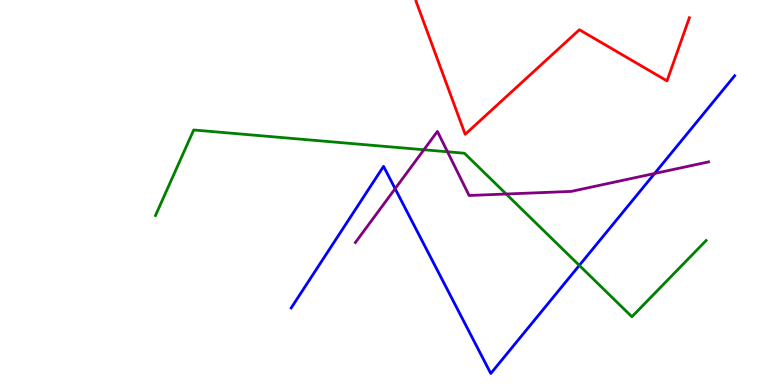[{'lines': ['blue', 'red'], 'intersections': []}, {'lines': ['green', 'red'], 'intersections': []}, {'lines': ['purple', 'red'], 'intersections': []}, {'lines': ['blue', 'green'], 'intersections': [{'x': 7.48, 'y': 3.11}]}, {'lines': ['blue', 'purple'], 'intersections': [{'x': 5.1, 'y': 5.1}, {'x': 8.45, 'y': 5.49}]}, {'lines': ['green', 'purple'], 'intersections': [{'x': 5.47, 'y': 6.11}, {'x': 5.77, 'y': 6.06}, {'x': 6.53, 'y': 4.96}]}]